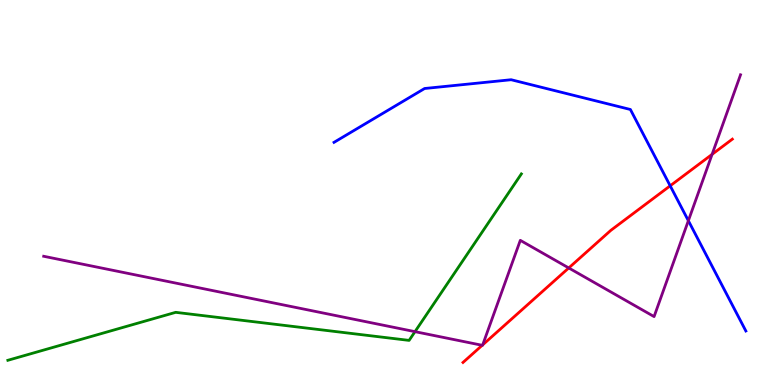[{'lines': ['blue', 'red'], 'intersections': [{'x': 8.65, 'y': 5.17}]}, {'lines': ['green', 'red'], 'intersections': []}, {'lines': ['purple', 'red'], 'intersections': [{'x': 6.22, 'y': 1.03}, {'x': 6.23, 'y': 1.04}, {'x': 7.34, 'y': 3.04}, {'x': 9.19, 'y': 5.99}]}, {'lines': ['blue', 'green'], 'intersections': []}, {'lines': ['blue', 'purple'], 'intersections': [{'x': 8.88, 'y': 4.27}]}, {'lines': ['green', 'purple'], 'intersections': [{'x': 5.35, 'y': 1.39}]}]